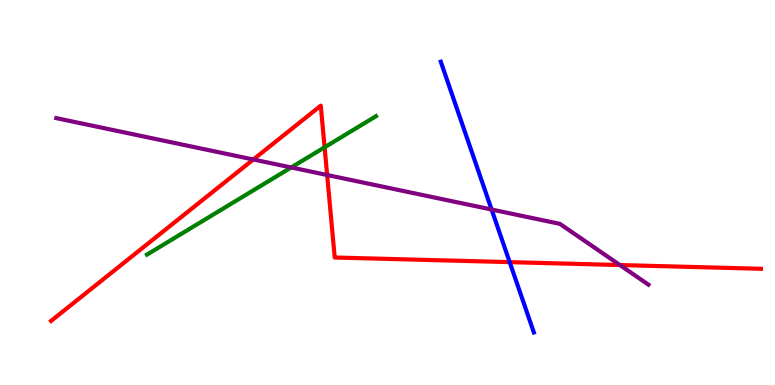[{'lines': ['blue', 'red'], 'intersections': [{'x': 6.58, 'y': 3.19}]}, {'lines': ['green', 'red'], 'intersections': [{'x': 4.19, 'y': 6.17}]}, {'lines': ['purple', 'red'], 'intersections': [{'x': 3.27, 'y': 5.86}, {'x': 4.22, 'y': 5.45}, {'x': 8.0, 'y': 3.12}]}, {'lines': ['blue', 'green'], 'intersections': []}, {'lines': ['blue', 'purple'], 'intersections': [{'x': 6.34, 'y': 4.56}]}, {'lines': ['green', 'purple'], 'intersections': [{'x': 3.76, 'y': 5.65}]}]